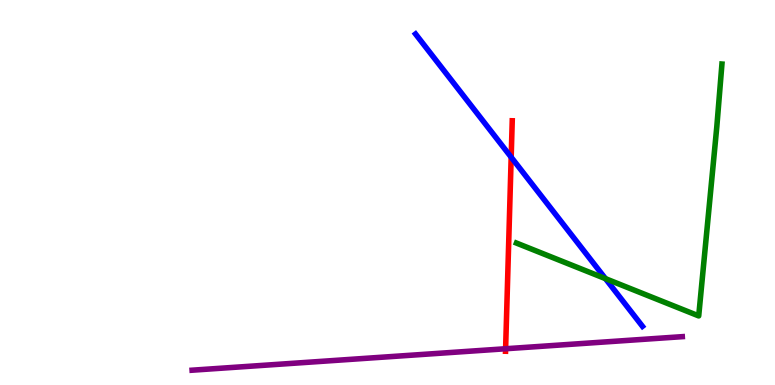[{'lines': ['blue', 'red'], 'intersections': [{'x': 6.6, 'y': 5.92}]}, {'lines': ['green', 'red'], 'intersections': []}, {'lines': ['purple', 'red'], 'intersections': [{'x': 6.52, 'y': 0.942}]}, {'lines': ['blue', 'green'], 'intersections': [{'x': 7.81, 'y': 2.76}]}, {'lines': ['blue', 'purple'], 'intersections': []}, {'lines': ['green', 'purple'], 'intersections': []}]